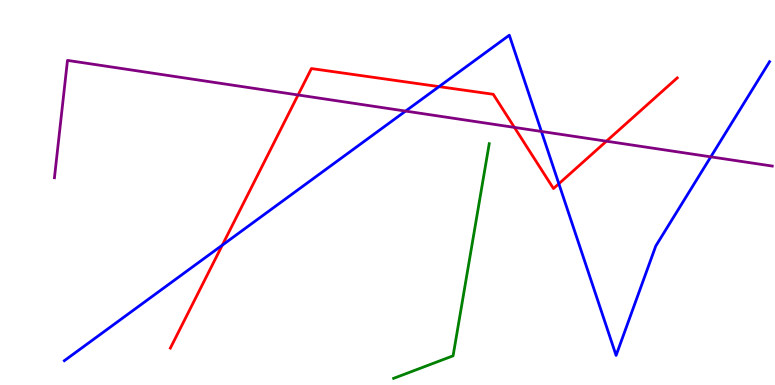[{'lines': ['blue', 'red'], 'intersections': [{'x': 2.87, 'y': 3.63}, {'x': 5.66, 'y': 7.75}, {'x': 7.21, 'y': 5.23}]}, {'lines': ['green', 'red'], 'intersections': []}, {'lines': ['purple', 'red'], 'intersections': [{'x': 3.85, 'y': 7.53}, {'x': 6.64, 'y': 6.69}, {'x': 7.83, 'y': 6.33}]}, {'lines': ['blue', 'green'], 'intersections': []}, {'lines': ['blue', 'purple'], 'intersections': [{'x': 5.23, 'y': 7.11}, {'x': 6.99, 'y': 6.59}, {'x': 9.17, 'y': 5.93}]}, {'lines': ['green', 'purple'], 'intersections': []}]